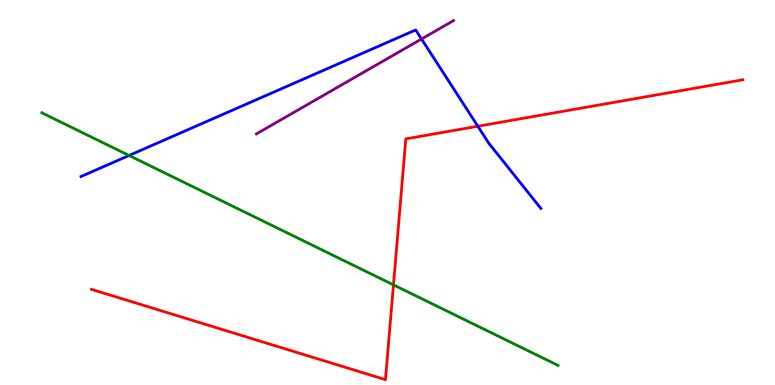[{'lines': ['blue', 'red'], 'intersections': [{'x': 6.17, 'y': 6.72}]}, {'lines': ['green', 'red'], 'intersections': [{'x': 5.08, 'y': 2.6}]}, {'lines': ['purple', 'red'], 'intersections': []}, {'lines': ['blue', 'green'], 'intersections': [{'x': 1.67, 'y': 5.96}]}, {'lines': ['blue', 'purple'], 'intersections': [{'x': 5.44, 'y': 8.99}]}, {'lines': ['green', 'purple'], 'intersections': []}]